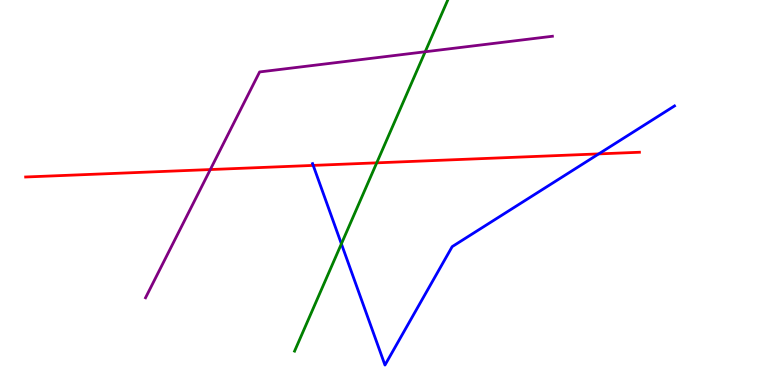[{'lines': ['blue', 'red'], 'intersections': [{'x': 4.04, 'y': 5.7}, {'x': 7.73, 'y': 6.0}]}, {'lines': ['green', 'red'], 'intersections': [{'x': 4.86, 'y': 5.77}]}, {'lines': ['purple', 'red'], 'intersections': [{'x': 2.71, 'y': 5.6}]}, {'lines': ['blue', 'green'], 'intersections': [{'x': 4.41, 'y': 3.67}]}, {'lines': ['blue', 'purple'], 'intersections': []}, {'lines': ['green', 'purple'], 'intersections': [{'x': 5.49, 'y': 8.66}]}]